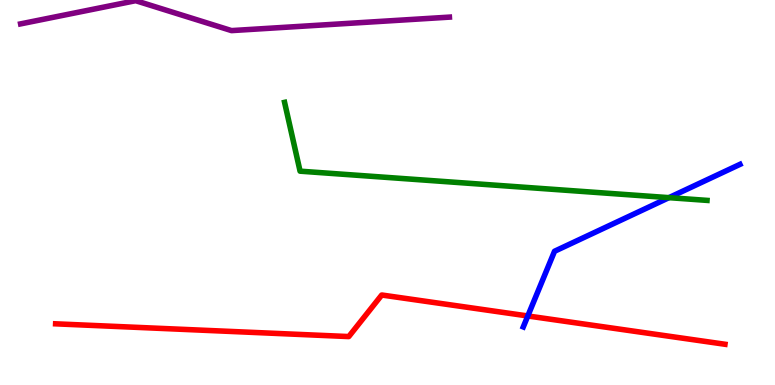[{'lines': ['blue', 'red'], 'intersections': [{'x': 6.81, 'y': 1.79}]}, {'lines': ['green', 'red'], 'intersections': []}, {'lines': ['purple', 'red'], 'intersections': []}, {'lines': ['blue', 'green'], 'intersections': [{'x': 8.63, 'y': 4.87}]}, {'lines': ['blue', 'purple'], 'intersections': []}, {'lines': ['green', 'purple'], 'intersections': []}]